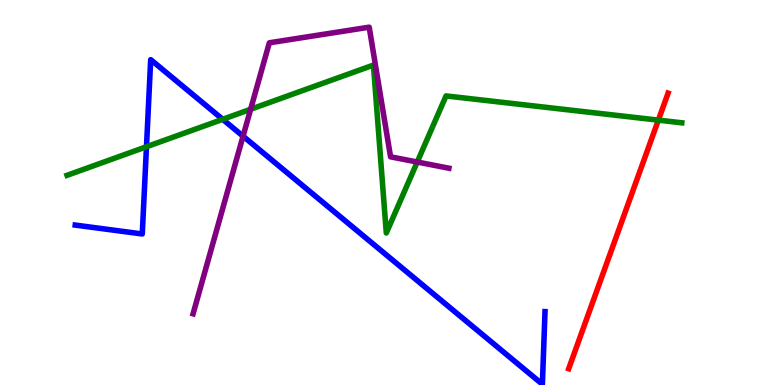[{'lines': ['blue', 'red'], 'intersections': []}, {'lines': ['green', 'red'], 'intersections': [{'x': 8.49, 'y': 6.88}]}, {'lines': ['purple', 'red'], 'intersections': []}, {'lines': ['blue', 'green'], 'intersections': [{'x': 1.89, 'y': 6.19}, {'x': 2.87, 'y': 6.9}]}, {'lines': ['blue', 'purple'], 'intersections': [{'x': 3.14, 'y': 6.46}]}, {'lines': ['green', 'purple'], 'intersections': [{'x': 3.23, 'y': 7.16}, {'x': 5.38, 'y': 5.79}]}]